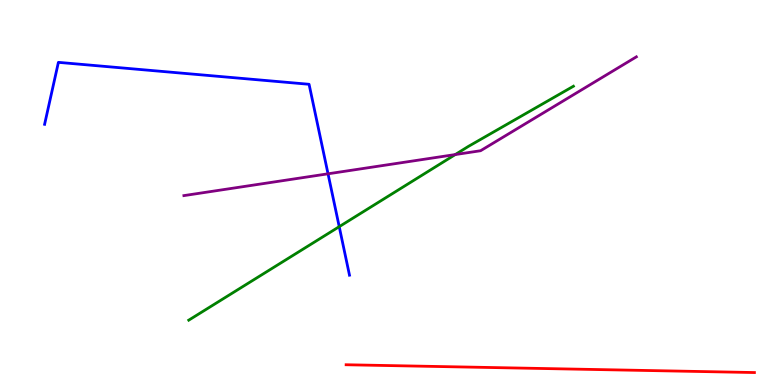[{'lines': ['blue', 'red'], 'intersections': []}, {'lines': ['green', 'red'], 'intersections': []}, {'lines': ['purple', 'red'], 'intersections': []}, {'lines': ['blue', 'green'], 'intersections': [{'x': 4.38, 'y': 4.11}]}, {'lines': ['blue', 'purple'], 'intersections': [{'x': 4.23, 'y': 5.49}]}, {'lines': ['green', 'purple'], 'intersections': [{'x': 5.87, 'y': 5.99}]}]